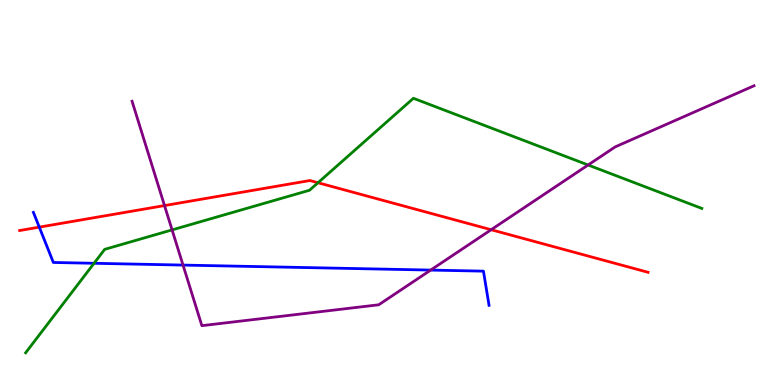[{'lines': ['blue', 'red'], 'intersections': [{'x': 0.507, 'y': 4.1}]}, {'lines': ['green', 'red'], 'intersections': [{'x': 4.1, 'y': 5.25}]}, {'lines': ['purple', 'red'], 'intersections': [{'x': 2.12, 'y': 4.66}, {'x': 6.34, 'y': 4.03}]}, {'lines': ['blue', 'green'], 'intersections': [{'x': 1.21, 'y': 3.16}]}, {'lines': ['blue', 'purple'], 'intersections': [{'x': 2.36, 'y': 3.11}, {'x': 5.56, 'y': 2.98}]}, {'lines': ['green', 'purple'], 'intersections': [{'x': 2.22, 'y': 4.03}, {'x': 7.59, 'y': 5.71}]}]